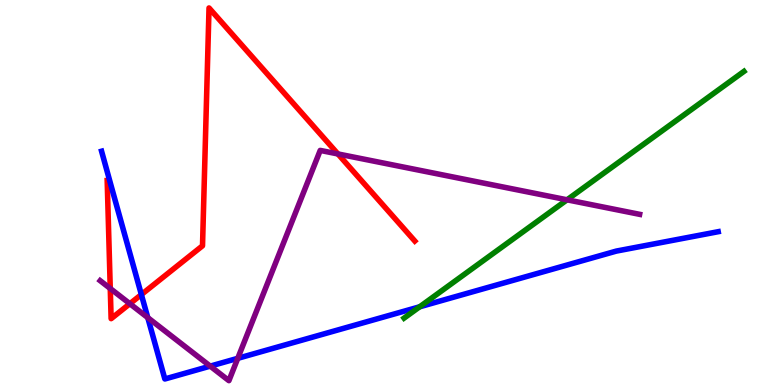[{'lines': ['blue', 'red'], 'intersections': [{'x': 1.82, 'y': 2.35}]}, {'lines': ['green', 'red'], 'intersections': []}, {'lines': ['purple', 'red'], 'intersections': [{'x': 1.42, 'y': 2.51}, {'x': 1.68, 'y': 2.11}, {'x': 4.36, 'y': 6.0}]}, {'lines': ['blue', 'green'], 'intersections': [{'x': 5.41, 'y': 2.03}]}, {'lines': ['blue', 'purple'], 'intersections': [{'x': 1.91, 'y': 1.75}, {'x': 2.71, 'y': 0.49}, {'x': 3.07, 'y': 0.693}]}, {'lines': ['green', 'purple'], 'intersections': [{'x': 7.32, 'y': 4.81}]}]